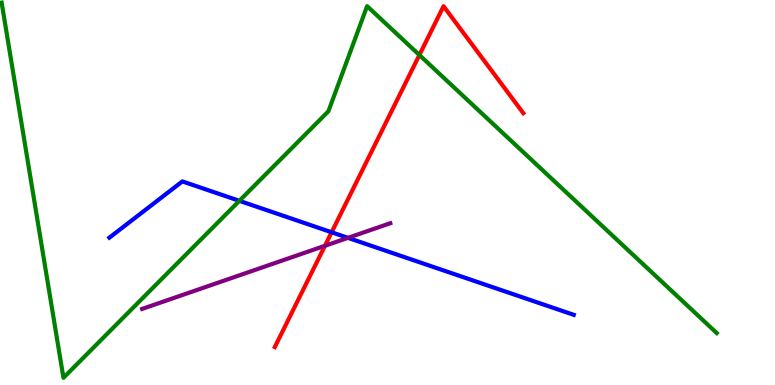[{'lines': ['blue', 'red'], 'intersections': [{'x': 4.28, 'y': 3.97}]}, {'lines': ['green', 'red'], 'intersections': [{'x': 5.41, 'y': 8.57}]}, {'lines': ['purple', 'red'], 'intersections': [{'x': 4.19, 'y': 3.62}]}, {'lines': ['blue', 'green'], 'intersections': [{'x': 3.09, 'y': 4.78}]}, {'lines': ['blue', 'purple'], 'intersections': [{'x': 4.49, 'y': 3.82}]}, {'lines': ['green', 'purple'], 'intersections': []}]